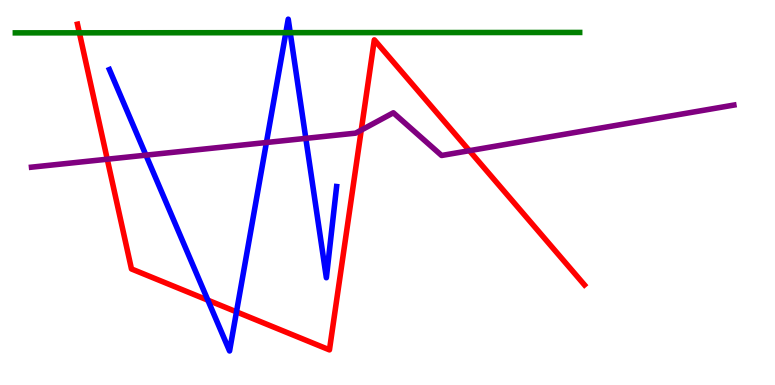[{'lines': ['blue', 'red'], 'intersections': [{'x': 2.68, 'y': 2.2}, {'x': 3.05, 'y': 1.9}]}, {'lines': ['green', 'red'], 'intersections': [{'x': 1.02, 'y': 9.15}]}, {'lines': ['purple', 'red'], 'intersections': [{'x': 1.38, 'y': 5.86}, {'x': 4.66, 'y': 6.62}, {'x': 6.06, 'y': 6.09}]}, {'lines': ['blue', 'green'], 'intersections': [{'x': 3.69, 'y': 9.15}, {'x': 3.74, 'y': 9.15}]}, {'lines': ['blue', 'purple'], 'intersections': [{'x': 1.88, 'y': 5.97}, {'x': 3.44, 'y': 6.3}, {'x': 3.95, 'y': 6.41}]}, {'lines': ['green', 'purple'], 'intersections': []}]